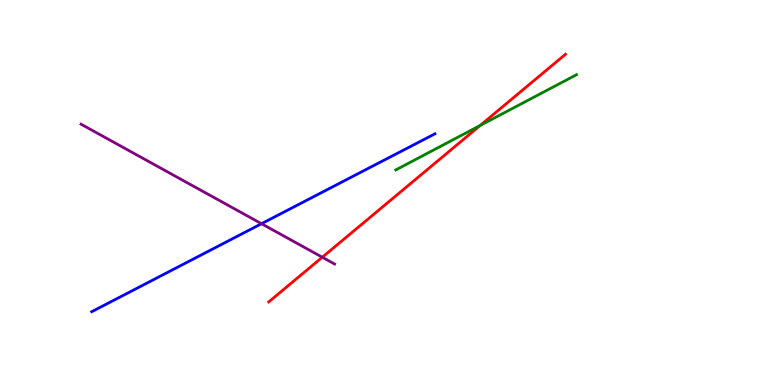[{'lines': ['blue', 'red'], 'intersections': []}, {'lines': ['green', 'red'], 'intersections': [{'x': 6.2, 'y': 6.74}]}, {'lines': ['purple', 'red'], 'intersections': [{'x': 4.16, 'y': 3.32}]}, {'lines': ['blue', 'green'], 'intersections': []}, {'lines': ['blue', 'purple'], 'intersections': [{'x': 3.37, 'y': 4.19}]}, {'lines': ['green', 'purple'], 'intersections': []}]